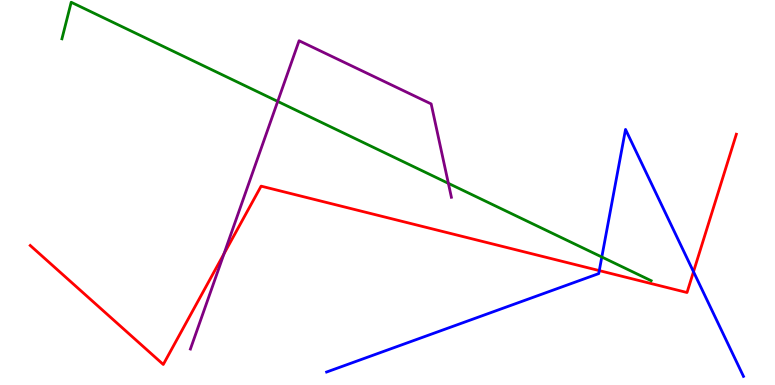[{'lines': ['blue', 'red'], 'intersections': [{'x': 7.73, 'y': 2.97}, {'x': 8.95, 'y': 2.94}]}, {'lines': ['green', 'red'], 'intersections': []}, {'lines': ['purple', 'red'], 'intersections': [{'x': 2.89, 'y': 3.41}]}, {'lines': ['blue', 'green'], 'intersections': [{'x': 7.77, 'y': 3.32}]}, {'lines': ['blue', 'purple'], 'intersections': []}, {'lines': ['green', 'purple'], 'intersections': [{'x': 3.58, 'y': 7.37}, {'x': 5.79, 'y': 5.24}]}]